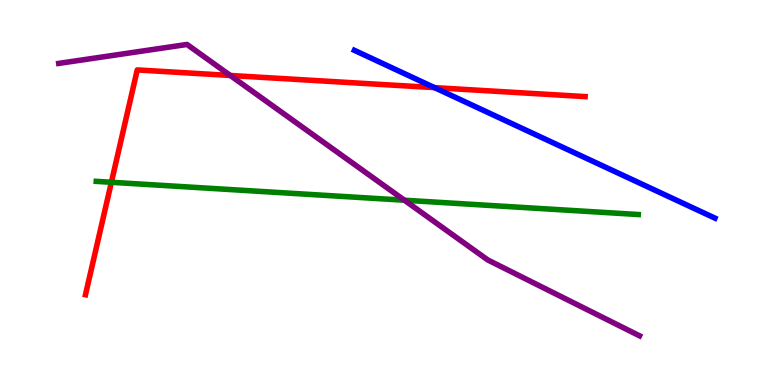[{'lines': ['blue', 'red'], 'intersections': [{'x': 5.61, 'y': 7.72}]}, {'lines': ['green', 'red'], 'intersections': [{'x': 1.44, 'y': 5.27}]}, {'lines': ['purple', 'red'], 'intersections': [{'x': 2.97, 'y': 8.04}]}, {'lines': ['blue', 'green'], 'intersections': []}, {'lines': ['blue', 'purple'], 'intersections': []}, {'lines': ['green', 'purple'], 'intersections': [{'x': 5.22, 'y': 4.8}]}]